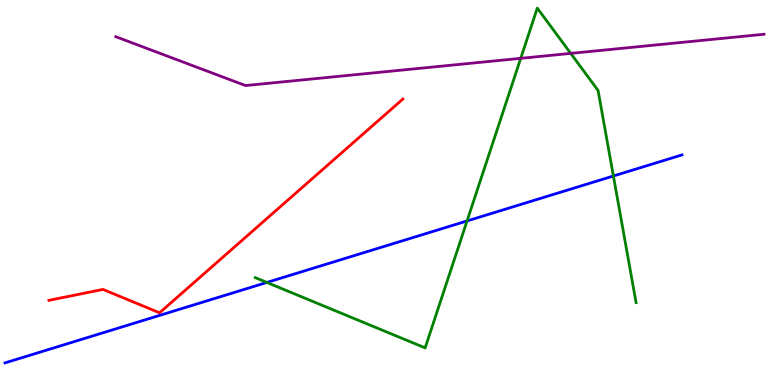[{'lines': ['blue', 'red'], 'intersections': []}, {'lines': ['green', 'red'], 'intersections': []}, {'lines': ['purple', 'red'], 'intersections': []}, {'lines': ['blue', 'green'], 'intersections': [{'x': 3.44, 'y': 2.66}, {'x': 6.03, 'y': 4.26}, {'x': 7.91, 'y': 5.43}]}, {'lines': ['blue', 'purple'], 'intersections': []}, {'lines': ['green', 'purple'], 'intersections': [{'x': 6.72, 'y': 8.49}, {'x': 7.36, 'y': 8.61}]}]